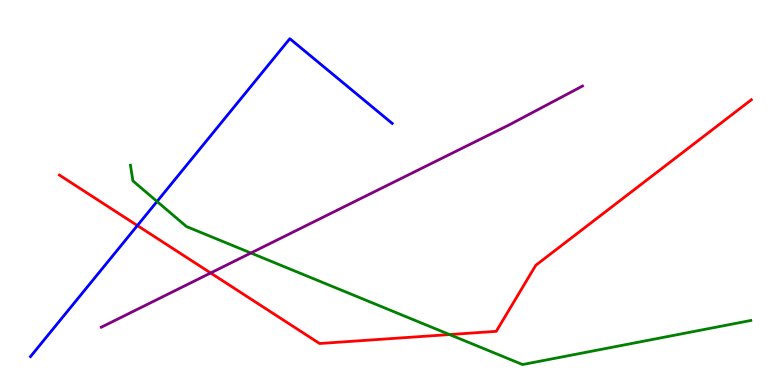[{'lines': ['blue', 'red'], 'intersections': [{'x': 1.77, 'y': 4.14}]}, {'lines': ['green', 'red'], 'intersections': [{'x': 5.8, 'y': 1.31}]}, {'lines': ['purple', 'red'], 'intersections': [{'x': 2.72, 'y': 2.91}]}, {'lines': ['blue', 'green'], 'intersections': [{'x': 2.03, 'y': 4.77}]}, {'lines': ['blue', 'purple'], 'intersections': []}, {'lines': ['green', 'purple'], 'intersections': [{'x': 3.24, 'y': 3.43}]}]